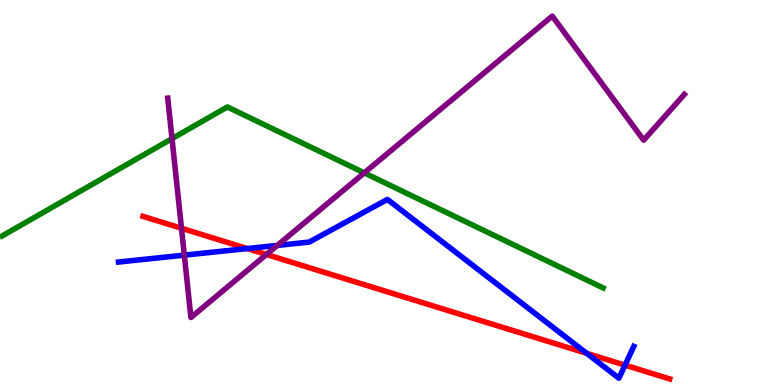[{'lines': ['blue', 'red'], 'intersections': [{'x': 3.19, 'y': 3.54}, {'x': 7.57, 'y': 0.823}, {'x': 8.06, 'y': 0.516}]}, {'lines': ['green', 'red'], 'intersections': []}, {'lines': ['purple', 'red'], 'intersections': [{'x': 2.34, 'y': 4.07}, {'x': 3.44, 'y': 3.39}]}, {'lines': ['blue', 'green'], 'intersections': []}, {'lines': ['blue', 'purple'], 'intersections': [{'x': 2.38, 'y': 3.37}, {'x': 3.58, 'y': 3.63}]}, {'lines': ['green', 'purple'], 'intersections': [{'x': 2.22, 'y': 6.4}, {'x': 4.7, 'y': 5.51}]}]